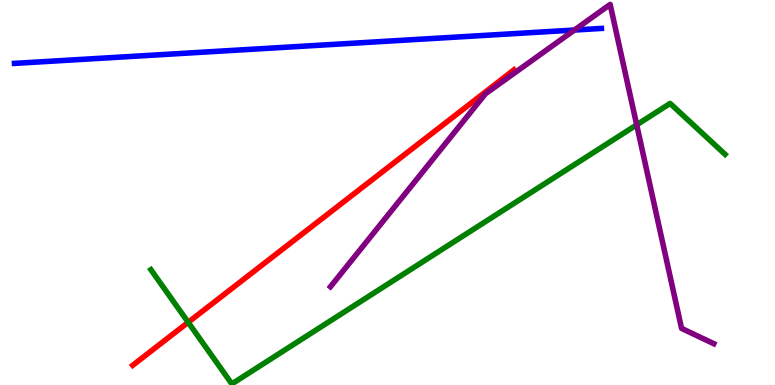[{'lines': ['blue', 'red'], 'intersections': []}, {'lines': ['green', 'red'], 'intersections': [{'x': 2.43, 'y': 1.63}]}, {'lines': ['purple', 'red'], 'intersections': []}, {'lines': ['blue', 'green'], 'intersections': []}, {'lines': ['blue', 'purple'], 'intersections': [{'x': 7.41, 'y': 9.22}]}, {'lines': ['green', 'purple'], 'intersections': [{'x': 8.22, 'y': 6.76}]}]